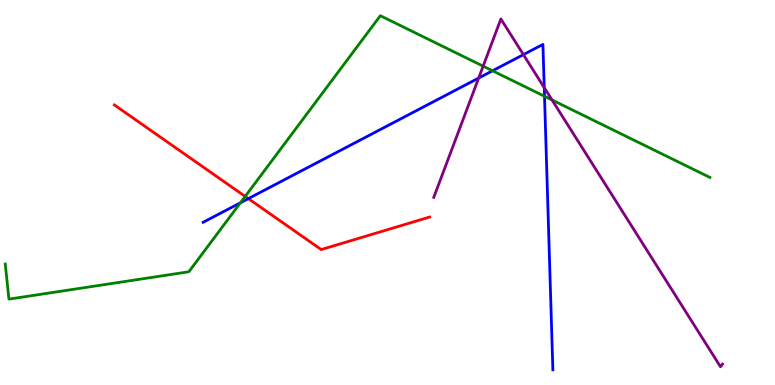[{'lines': ['blue', 'red'], 'intersections': [{'x': 3.2, 'y': 4.84}]}, {'lines': ['green', 'red'], 'intersections': [{'x': 3.16, 'y': 4.9}]}, {'lines': ['purple', 'red'], 'intersections': []}, {'lines': ['blue', 'green'], 'intersections': [{'x': 3.1, 'y': 4.73}, {'x': 6.36, 'y': 8.16}, {'x': 7.03, 'y': 7.5}]}, {'lines': ['blue', 'purple'], 'intersections': [{'x': 6.18, 'y': 7.97}, {'x': 6.75, 'y': 8.58}, {'x': 7.02, 'y': 7.72}]}, {'lines': ['green', 'purple'], 'intersections': [{'x': 6.23, 'y': 8.28}, {'x': 7.12, 'y': 7.4}]}]